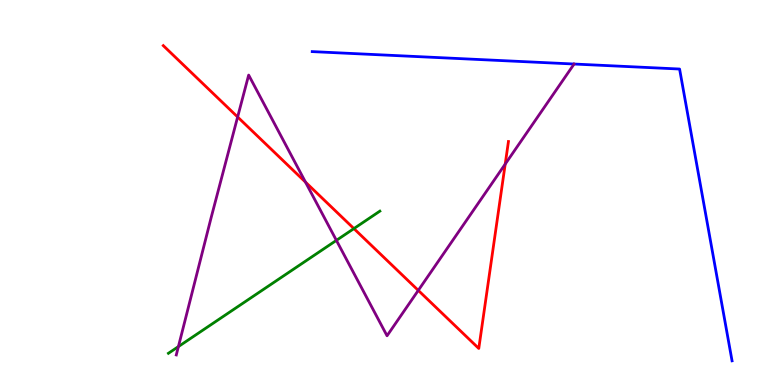[{'lines': ['blue', 'red'], 'intersections': []}, {'lines': ['green', 'red'], 'intersections': [{'x': 4.57, 'y': 4.06}]}, {'lines': ['purple', 'red'], 'intersections': [{'x': 3.07, 'y': 6.96}, {'x': 3.94, 'y': 5.27}, {'x': 5.4, 'y': 2.46}, {'x': 6.52, 'y': 5.74}]}, {'lines': ['blue', 'green'], 'intersections': []}, {'lines': ['blue', 'purple'], 'intersections': [{'x': 7.41, 'y': 8.34}]}, {'lines': ['green', 'purple'], 'intersections': [{'x': 2.3, 'y': 0.998}, {'x': 4.34, 'y': 3.76}]}]